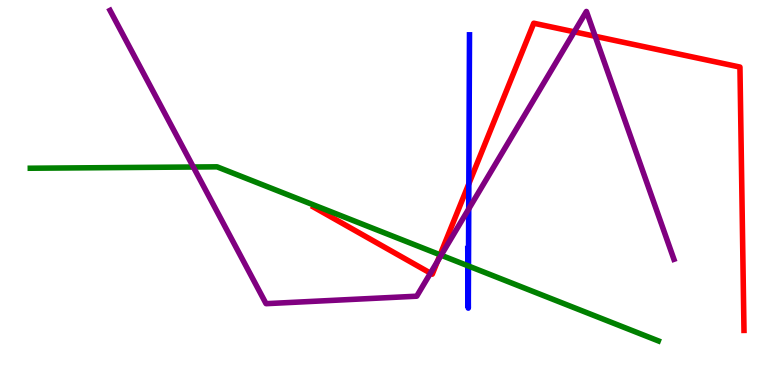[{'lines': ['blue', 'red'], 'intersections': [{'x': 6.05, 'y': 5.23}]}, {'lines': ['green', 'red'], 'intersections': [{'x': 5.68, 'y': 3.38}]}, {'lines': ['purple', 'red'], 'intersections': [{'x': 5.55, 'y': 2.9}, {'x': 5.64, 'y': 3.21}, {'x': 7.41, 'y': 9.17}, {'x': 7.68, 'y': 9.06}]}, {'lines': ['blue', 'green'], 'intersections': [{'x': 6.04, 'y': 3.1}, {'x': 6.04, 'y': 3.09}]}, {'lines': ['blue', 'purple'], 'intersections': [{'x': 6.05, 'y': 4.57}]}, {'lines': ['green', 'purple'], 'intersections': [{'x': 2.49, 'y': 5.66}, {'x': 5.69, 'y': 3.37}]}]